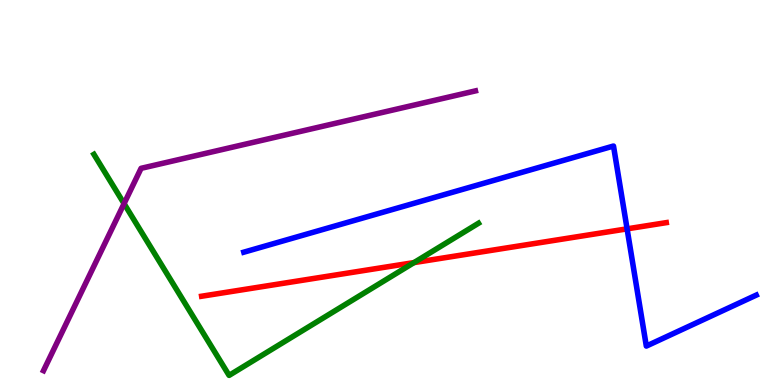[{'lines': ['blue', 'red'], 'intersections': [{'x': 8.09, 'y': 4.06}]}, {'lines': ['green', 'red'], 'intersections': [{'x': 5.34, 'y': 3.18}]}, {'lines': ['purple', 'red'], 'intersections': []}, {'lines': ['blue', 'green'], 'intersections': []}, {'lines': ['blue', 'purple'], 'intersections': []}, {'lines': ['green', 'purple'], 'intersections': [{'x': 1.6, 'y': 4.71}]}]